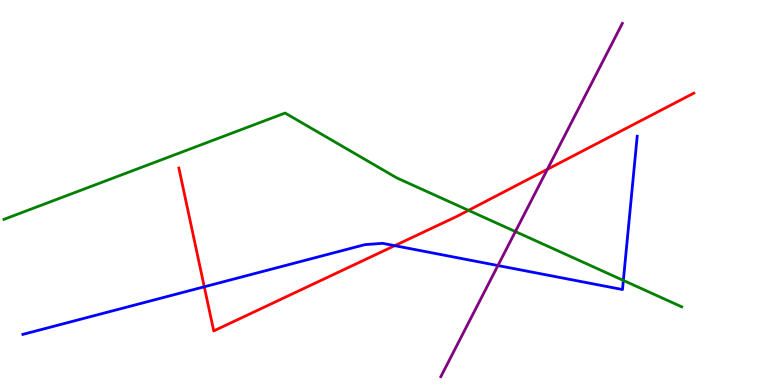[{'lines': ['blue', 'red'], 'intersections': [{'x': 2.64, 'y': 2.55}, {'x': 5.09, 'y': 3.62}]}, {'lines': ['green', 'red'], 'intersections': [{'x': 6.05, 'y': 4.54}]}, {'lines': ['purple', 'red'], 'intersections': [{'x': 7.06, 'y': 5.6}]}, {'lines': ['blue', 'green'], 'intersections': [{'x': 8.04, 'y': 2.72}]}, {'lines': ['blue', 'purple'], 'intersections': [{'x': 6.42, 'y': 3.1}]}, {'lines': ['green', 'purple'], 'intersections': [{'x': 6.65, 'y': 3.99}]}]